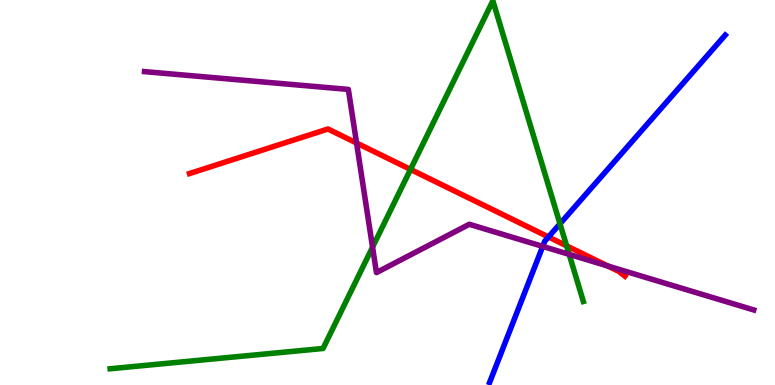[{'lines': ['blue', 'red'], 'intersections': [{'x': 7.08, 'y': 3.85}]}, {'lines': ['green', 'red'], 'intersections': [{'x': 5.3, 'y': 5.6}, {'x': 7.31, 'y': 3.61}]}, {'lines': ['purple', 'red'], 'intersections': [{'x': 4.6, 'y': 6.29}, {'x': 7.84, 'y': 3.09}]}, {'lines': ['blue', 'green'], 'intersections': [{'x': 7.23, 'y': 4.19}]}, {'lines': ['blue', 'purple'], 'intersections': [{'x': 7.0, 'y': 3.6}]}, {'lines': ['green', 'purple'], 'intersections': [{'x': 4.81, 'y': 3.58}, {'x': 7.34, 'y': 3.39}]}]